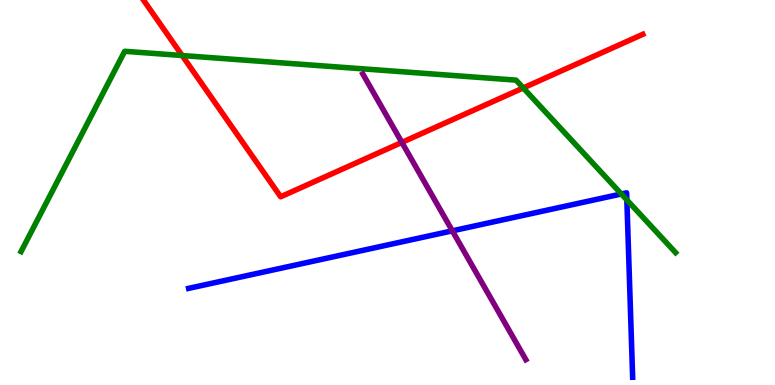[{'lines': ['blue', 'red'], 'intersections': []}, {'lines': ['green', 'red'], 'intersections': [{'x': 2.35, 'y': 8.56}, {'x': 6.75, 'y': 7.72}]}, {'lines': ['purple', 'red'], 'intersections': [{'x': 5.19, 'y': 6.3}]}, {'lines': ['blue', 'green'], 'intersections': [{'x': 8.02, 'y': 4.96}, {'x': 8.09, 'y': 4.81}]}, {'lines': ['blue', 'purple'], 'intersections': [{'x': 5.84, 'y': 4.0}]}, {'lines': ['green', 'purple'], 'intersections': []}]